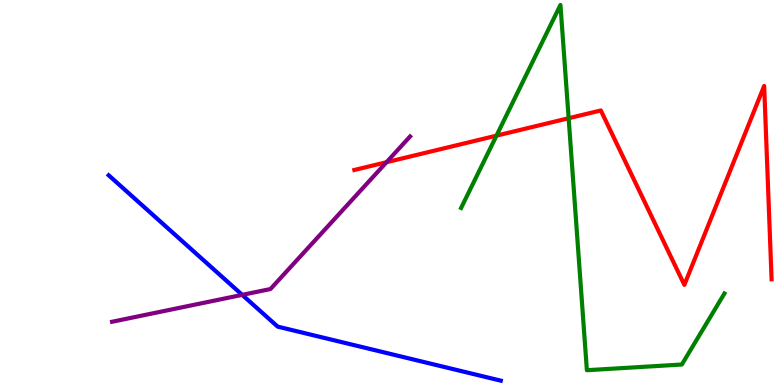[{'lines': ['blue', 'red'], 'intersections': []}, {'lines': ['green', 'red'], 'intersections': [{'x': 6.41, 'y': 6.48}, {'x': 7.34, 'y': 6.93}]}, {'lines': ['purple', 'red'], 'intersections': [{'x': 4.99, 'y': 5.79}]}, {'lines': ['blue', 'green'], 'intersections': []}, {'lines': ['blue', 'purple'], 'intersections': [{'x': 3.13, 'y': 2.34}]}, {'lines': ['green', 'purple'], 'intersections': []}]